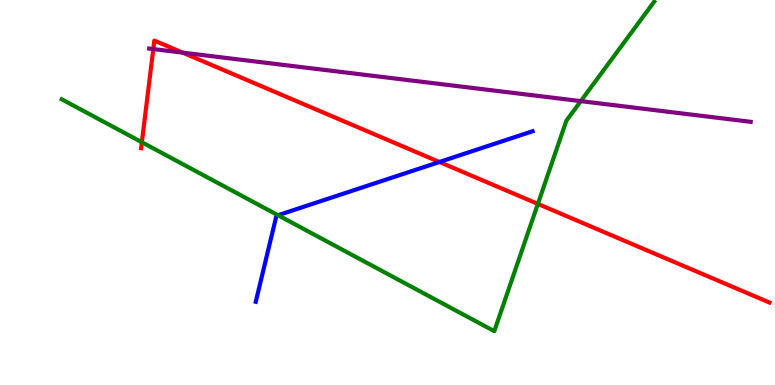[{'lines': ['blue', 'red'], 'intersections': [{'x': 5.67, 'y': 5.79}]}, {'lines': ['green', 'red'], 'intersections': [{'x': 1.83, 'y': 6.31}, {'x': 6.94, 'y': 4.7}]}, {'lines': ['purple', 'red'], 'intersections': [{'x': 1.98, 'y': 8.73}, {'x': 2.36, 'y': 8.63}]}, {'lines': ['blue', 'green'], 'intersections': [{'x': 3.59, 'y': 4.41}]}, {'lines': ['blue', 'purple'], 'intersections': []}, {'lines': ['green', 'purple'], 'intersections': [{'x': 7.49, 'y': 7.37}]}]